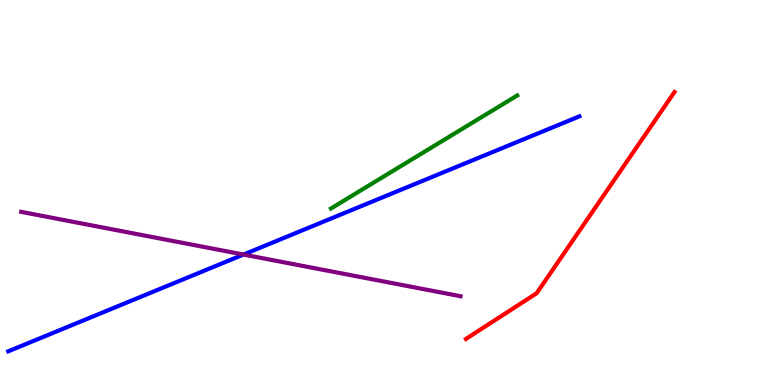[{'lines': ['blue', 'red'], 'intersections': []}, {'lines': ['green', 'red'], 'intersections': []}, {'lines': ['purple', 'red'], 'intersections': []}, {'lines': ['blue', 'green'], 'intersections': []}, {'lines': ['blue', 'purple'], 'intersections': [{'x': 3.14, 'y': 3.39}]}, {'lines': ['green', 'purple'], 'intersections': []}]